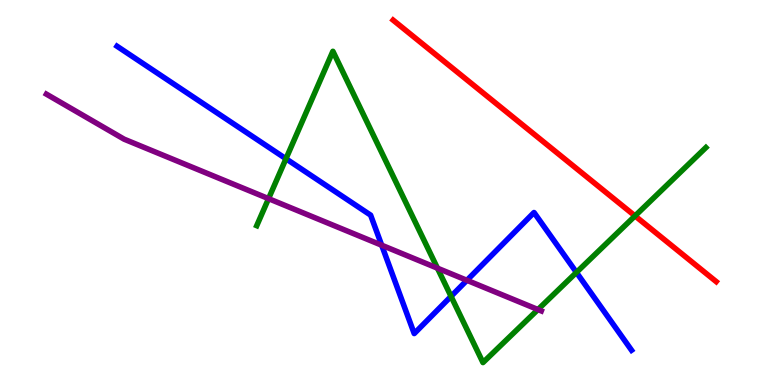[{'lines': ['blue', 'red'], 'intersections': []}, {'lines': ['green', 'red'], 'intersections': [{'x': 8.19, 'y': 4.39}]}, {'lines': ['purple', 'red'], 'intersections': []}, {'lines': ['blue', 'green'], 'intersections': [{'x': 3.69, 'y': 5.88}, {'x': 5.82, 'y': 2.3}, {'x': 7.44, 'y': 2.92}]}, {'lines': ['blue', 'purple'], 'intersections': [{'x': 4.93, 'y': 3.63}, {'x': 6.02, 'y': 2.72}]}, {'lines': ['green', 'purple'], 'intersections': [{'x': 3.47, 'y': 4.84}, {'x': 5.64, 'y': 3.03}, {'x': 6.94, 'y': 1.96}]}]